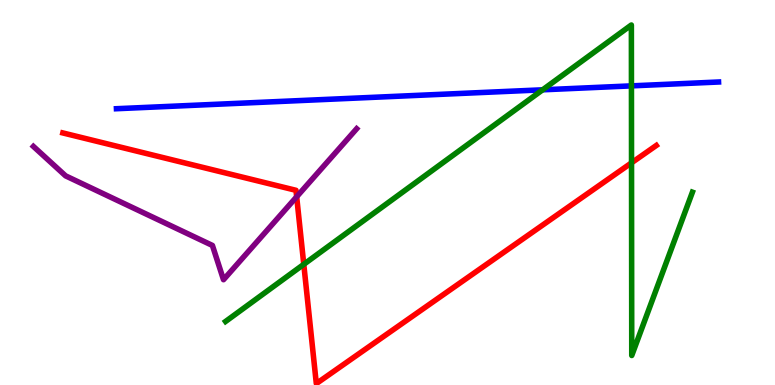[{'lines': ['blue', 'red'], 'intersections': []}, {'lines': ['green', 'red'], 'intersections': [{'x': 3.92, 'y': 3.13}, {'x': 8.15, 'y': 5.77}]}, {'lines': ['purple', 'red'], 'intersections': [{'x': 3.83, 'y': 4.89}]}, {'lines': ['blue', 'green'], 'intersections': [{'x': 7.0, 'y': 7.67}, {'x': 8.15, 'y': 7.77}]}, {'lines': ['blue', 'purple'], 'intersections': []}, {'lines': ['green', 'purple'], 'intersections': []}]